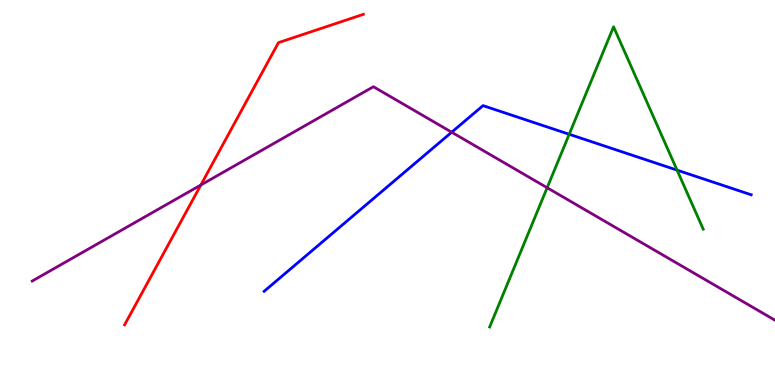[{'lines': ['blue', 'red'], 'intersections': []}, {'lines': ['green', 'red'], 'intersections': []}, {'lines': ['purple', 'red'], 'intersections': [{'x': 2.59, 'y': 5.19}]}, {'lines': ['blue', 'green'], 'intersections': [{'x': 7.34, 'y': 6.51}, {'x': 8.74, 'y': 5.58}]}, {'lines': ['blue', 'purple'], 'intersections': [{'x': 5.83, 'y': 6.57}]}, {'lines': ['green', 'purple'], 'intersections': [{'x': 7.06, 'y': 5.12}]}]